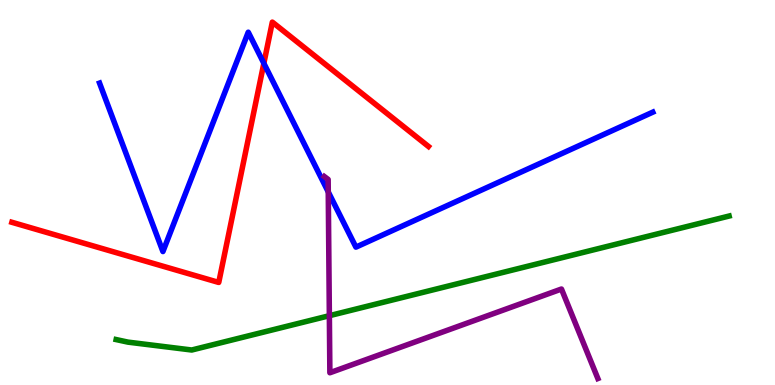[{'lines': ['blue', 'red'], 'intersections': [{'x': 3.4, 'y': 8.36}]}, {'lines': ['green', 'red'], 'intersections': []}, {'lines': ['purple', 'red'], 'intersections': []}, {'lines': ['blue', 'green'], 'intersections': []}, {'lines': ['blue', 'purple'], 'intersections': [{'x': 4.24, 'y': 5.01}]}, {'lines': ['green', 'purple'], 'intersections': [{'x': 4.25, 'y': 1.8}]}]